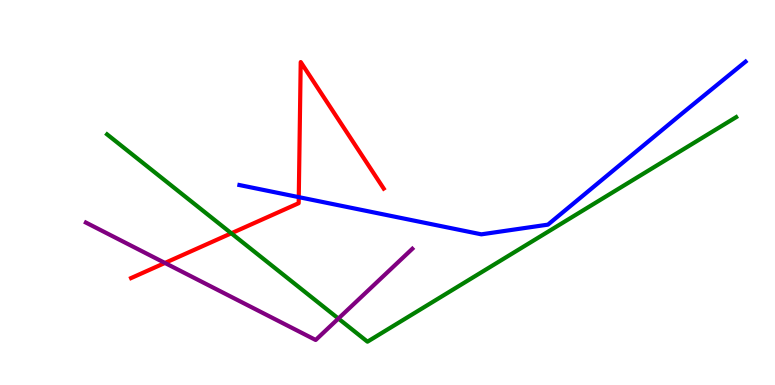[{'lines': ['blue', 'red'], 'intersections': [{'x': 3.86, 'y': 4.88}]}, {'lines': ['green', 'red'], 'intersections': [{'x': 2.98, 'y': 3.94}]}, {'lines': ['purple', 'red'], 'intersections': [{'x': 2.13, 'y': 3.17}]}, {'lines': ['blue', 'green'], 'intersections': []}, {'lines': ['blue', 'purple'], 'intersections': []}, {'lines': ['green', 'purple'], 'intersections': [{'x': 4.37, 'y': 1.73}]}]